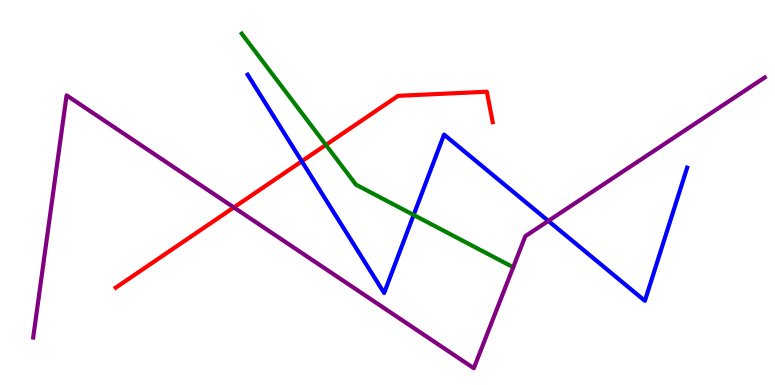[{'lines': ['blue', 'red'], 'intersections': [{'x': 3.89, 'y': 5.81}]}, {'lines': ['green', 'red'], 'intersections': [{'x': 4.21, 'y': 6.24}]}, {'lines': ['purple', 'red'], 'intersections': [{'x': 3.02, 'y': 4.61}]}, {'lines': ['blue', 'green'], 'intersections': [{'x': 5.34, 'y': 4.42}]}, {'lines': ['blue', 'purple'], 'intersections': [{'x': 7.08, 'y': 4.26}]}, {'lines': ['green', 'purple'], 'intersections': []}]